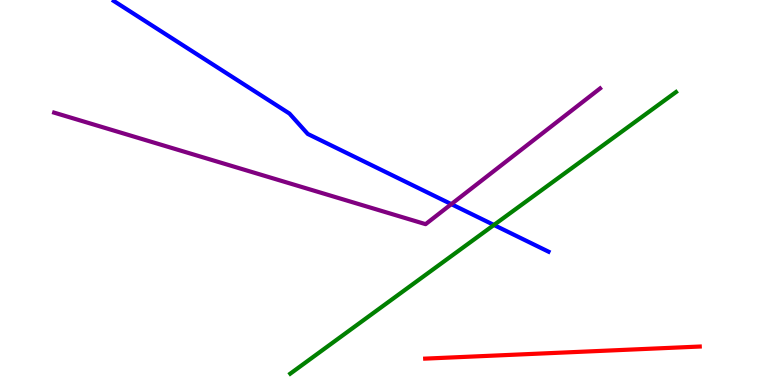[{'lines': ['blue', 'red'], 'intersections': []}, {'lines': ['green', 'red'], 'intersections': []}, {'lines': ['purple', 'red'], 'intersections': []}, {'lines': ['blue', 'green'], 'intersections': [{'x': 6.37, 'y': 4.16}]}, {'lines': ['blue', 'purple'], 'intersections': [{'x': 5.82, 'y': 4.7}]}, {'lines': ['green', 'purple'], 'intersections': []}]